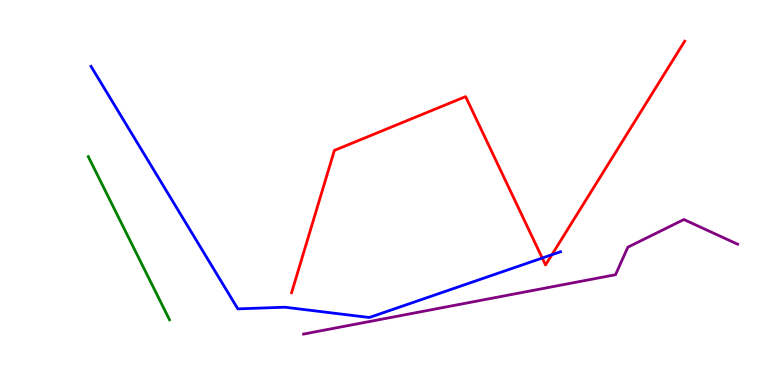[{'lines': ['blue', 'red'], 'intersections': [{'x': 7.0, 'y': 3.3}, {'x': 7.12, 'y': 3.38}]}, {'lines': ['green', 'red'], 'intersections': []}, {'lines': ['purple', 'red'], 'intersections': []}, {'lines': ['blue', 'green'], 'intersections': []}, {'lines': ['blue', 'purple'], 'intersections': []}, {'lines': ['green', 'purple'], 'intersections': []}]